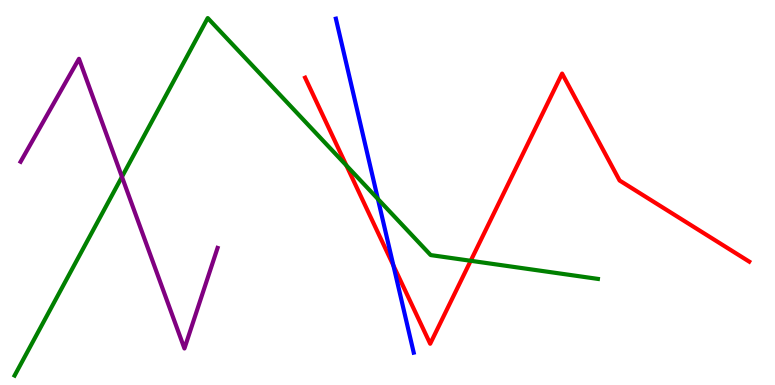[{'lines': ['blue', 'red'], 'intersections': [{'x': 5.08, 'y': 3.1}]}, {'lines': ['green', 'red'], 'intersections': [{'x': 4.47, 'y': 5.7}, {'x': 6.07, 'y': 3.23}]}, {'lines': ['purple', 'red'], 'intersections': []}, {'lines': ['blue', 'green'], 'intersections': [{'x': 4.88, 'y': 4.83}]}, {'lines': ['blue', 'purple'], 'intersections': []}, {'lines': ['green', 'purple'], 'intersections': [{'x': 1.57, 'y': 5.41}]}]